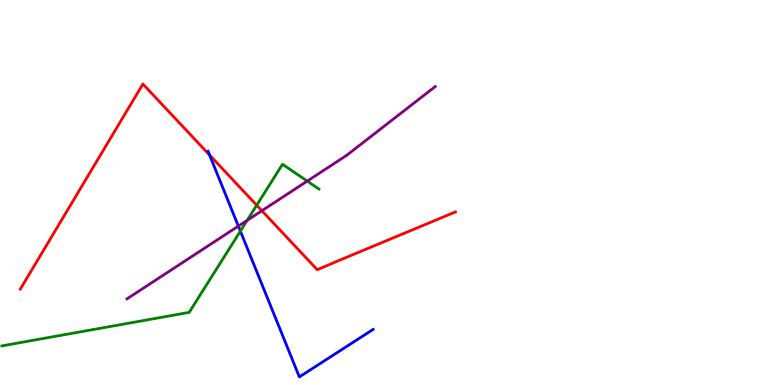[{'lines': ['blue', 'red'], 'intersections': [{'x': 2.7, 'y': 5.97}]}, {'lines': ['green', 'red'], 'intersections': [{'x': 3.31, 'y': 4.67}]}, {'lines': ['purple', 'red'], 'intersections': [{'x': 3.38, 'y': 4.53}]}, {'lines': ['blue', 'green'], 'intersections': [{'x': 3.1, 'y': 4.0}]}, {'lines': ['blue', 'purple'], 'intersections': [{'x': 3.08, 'y': 4.13}]}, {'lines': ['green', 'purple'], 'intersections': [{'x': 3.19, 'y': 4.28}, {'x': 3.96, 'y': 5.3}]}]